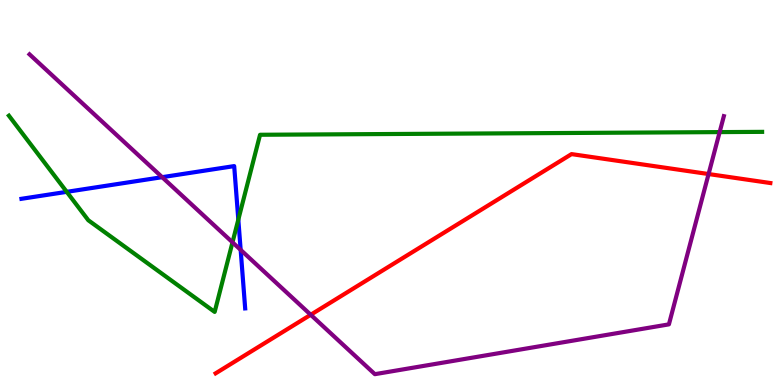[{'lines': ['blue', 'red'], 'intersections': []}, {'lines': ['green', 'red'], 'intersections': []}, {'lines': ['purple', 'red'], 'intersections': [{'x': 4.01, 'y': 1.82}, {'x': 9.14, 'y': 5.48}]}, {'lines': ['blue', 'green'], 'intersections': [{'x': 0.861, 'y': 5.02}, {'x': 3.08, 'y': 4.3}]}, {'lines': ['blue', 'purple'], 'intersections': [{'x': 2.09, 'y': 5.4}, {'x': 3.11, 'y': 3.51}]}, {'lines': ['green', 'purple'], 'intersections': [{'x': 3.0, 'y': 3.71}, {'x': 9.29, 'y': 6.57}]}]